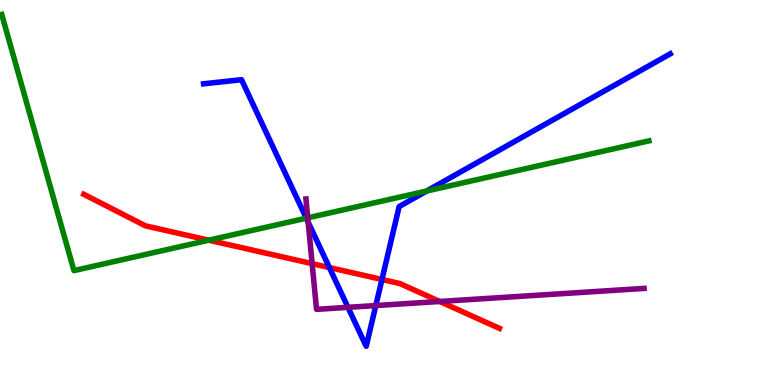[{'lines': ['blue', 'red'], 'intersections': [{'x': 4.25, 'y': 3.05}, {'x': 4.93, 'y': 2.74}]}, {'lines': ['green', 'red'], 'intersections': [{'x': 2.69, 'y': 3.76}]}, {'lines': ['purple', 'red'], 'intersections': [{'x': 4.03, 'y': 3.15}, {'x': 5.67, 'y': 2.17}]}, {'lines': ['blue', 'green'], 'intersections': [{'x': 3.95, 'y': 4.33}, {'x': 5.51, 'y': 5.04}]}, {'lines': ['blue', 'purple'], 'intersections': [{'x': 3.98, 'y': 4.23}, {'x': 4.49, 'y': 2.02}, {'x': 4.85, 'y': 2.06}]}, {'lines': ['green', 'purple'], 'intersections': [{'x': 3.97, 'y': 4.34}]}]